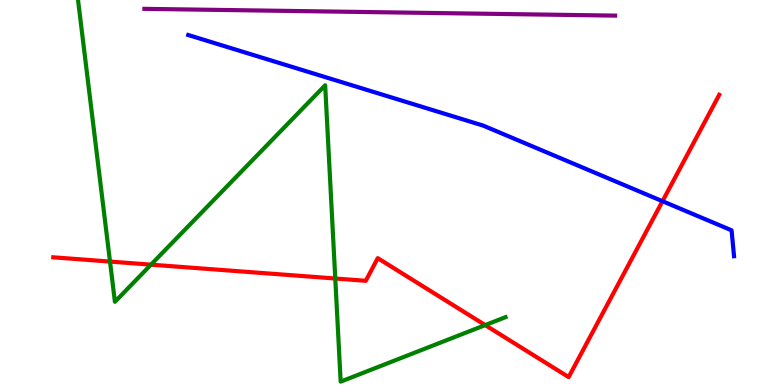[{'lines': ['blue', 'red'], 'intersections': [{'x': 8.55, 'y': 4.77}]}, {'lines': ['green', 'red'], 'intersections': [{'x': 1.42, 'y': 3.21}, {'x': 1.95, 'y': 3.13}, {'x': 4.33, 'y': 2.77}, {'x': 6.26, 'y': 1.56}]}, {'lines': ['purple', 'red'], 'intersections': []}, {'lines': ['blue', 'green'], 'intersections': []}, {'lines': ['blue', 'purple'], 'intersections': []}, {'lines': ['green', 'purple'], 'intersections': []}]